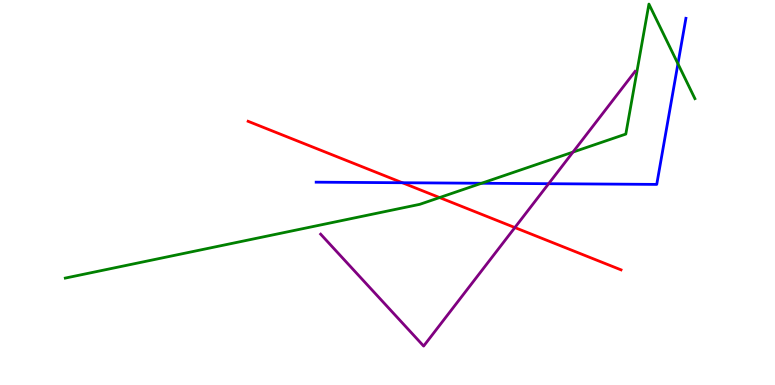[{'lines': ['blue', 'red'], 'intersections': [{'x': 5.19, 'y': 5.25}]}, {'lines': ['green', 'red'], 'intersections': [{'x': 5.67, 'y': 4.87}]}, {'lines': ['purple', 'red'], 'intersections': [{'x': 6.64, 'y': 4.09}]}, {'lines': ['blue', 'green'], 'intersections': [{'x': 6.21, 'y': 5.24}, {'x': 8.75, 'y': 8.34}]}, {'lines': ['blue', 'purple'], 'intersections': [{'x': 7.08, 'y': 5.23}]}, {'lines': ['green', 'purple'], 'intersections': [{'x': 7.39, 'y': 6.05}]}]